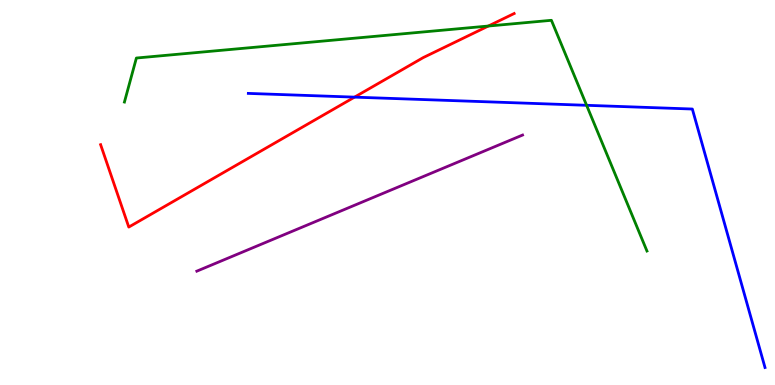[{'lines': ['blue', 'red'], 'intersections': [{'x': 4.57, 'y': 7.48}]}, {'lines': ['green', 'red'], 'intersections': [{'x': 6.3, 'y': 9.32}]}, {'lines': ['purple', 'red'], 'intersections': []}, {'lines': ['blue', 'green'], 'intersections': [{'x': 7.57, 'y': 7.26}]}, {'lines': ['blue', 'purple'], 'intersections': []}, {'lines': ['green', 'purple'], 'intersections': []}]